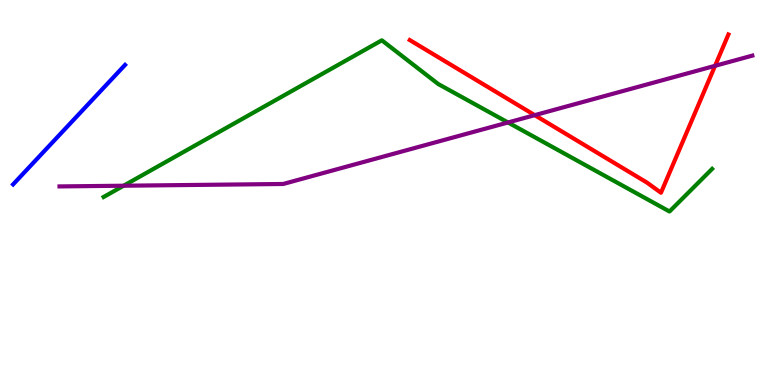[{'lines': ['blue', 'red'], 'intersections': []}, {'lines': ['green', 'red'], 'intersections': []}, {'lines': ['purple', 'red'], 'intersections': [{'x': 6.9, 'y': 7.01}, {'x': 9.23, 'y': 8.29}]}, {'lines': ['blue', 'green'], 'intersections': []}, {'lines': ['blue', 'purple'], 'intersections': []}, {'lines': ['green', 'purple'], 'intersections': [{'x': 1.6, 'y': 5.18}, {'x': 6.55, 'y': 6.82}]}]